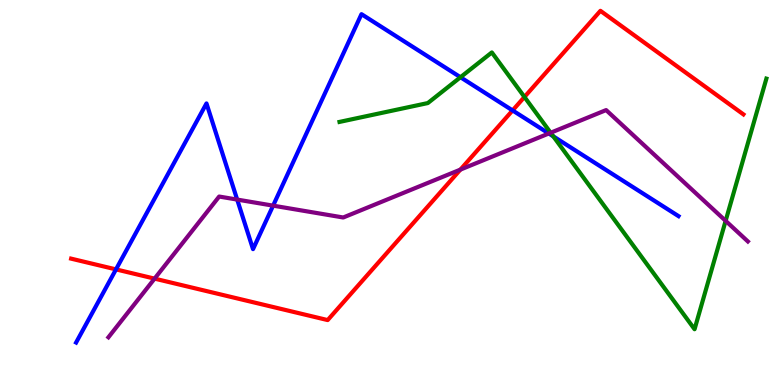[{'lines': ['blue', 'red'], 'intersections': [{'x': 1.5, 'y': 3.0}, {'x': 6.61, 'y': 7.13}]}, {'lines': ['green', 'red'], 'intersections': [{'x': 6.77, 'y': 7.48}]}, {'lines': ['purple', 'red'], 'intersections': [{'x': 1.99, 'y': 2.76}, {'x': 5.94, 'y': 5.59}]}, {'lines': ['blue', 'green'], 'intersections': [{'x': 5.94, 'y': 7.99}, {'x': 7.14, 'y': 6.46}]}, {'lines': ['blue', 'purple'], 'intersections': [{'x': 3.06, 'y': 4.82}, {'x': 3.52, 'y': 4.66}, {'x': 7.08, 'y': 6.53}]}, {'lines': ['green', 'purple'], 'intersections': [{'x': 7.11, 'y': 6.55}, {'x': 9.36, 'y': 4.26}]}]